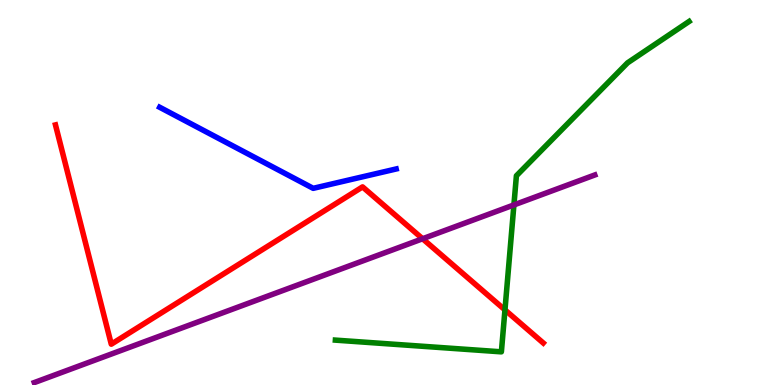[{'lines': ['blue', 'red'], 'intersections': []}, {'lines': ['green', 'red'], 'intersections': [{'x': 6.52, 'y': 1.95}]}, {'lines': ['purple', 'red'], 'intersections': [{'x': 5.45, 'y': 3.8}]}, {'lines': ['blue', 'green'], 'intersections': []}, {'lines': ['blue', 'purple'], 'intersections': []}, {'lines': ['green', 'purple'], 'intersections': [{'x': 6.63, 'y': 4.68}]}]